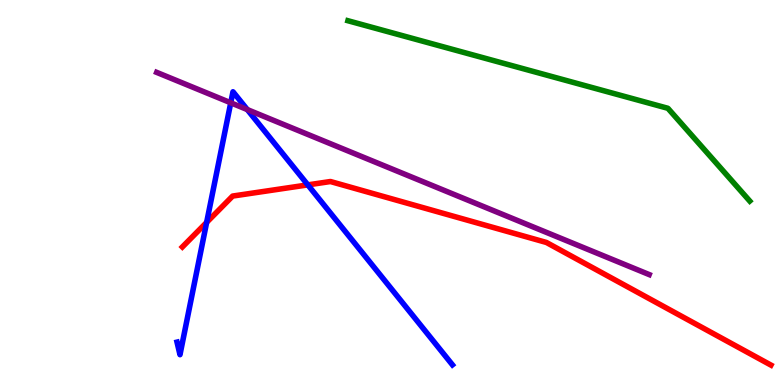[{'lines': ['blue', 'red'], 'intersections': [{'x': 2.67, 'y': 4.22}, {'x': 3.97, 'y': 5.2}]}, {'lines': ['green', 'red'], 'intersections': []}, {'lines': ['purple', 'red'], 'intersections': []}, {'lines': ['blue', 'green'], 'intersections': []}, {'lines': ['blue', 'purple'], 'intersections': [{'x': 2.98, 'y': 7.33}, {'x': 3.19, 'y': 7.15}]}, {'lines': ['green', 'purple'], 'intersections': []}]